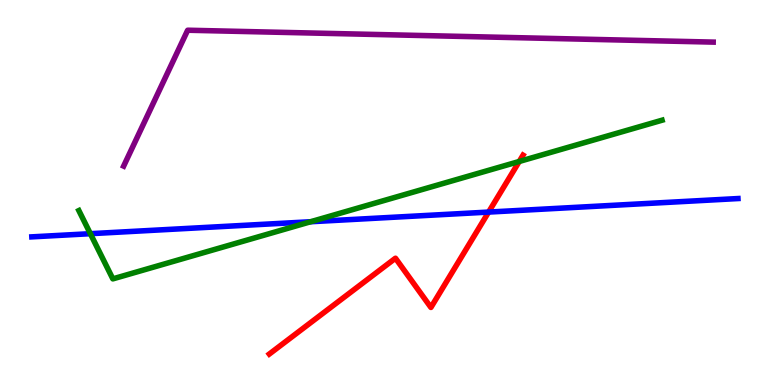[{'lines': ['blue', 'red'], 'intersections': [{'x': 6.3, 'y': 4.49}]}, {'lines': ['green', 'red'], 'intersections': [{'x': 6.7, 'y': 5.81}]}, {'lines': ['purple', 'red'], 'intersections': []}, {'lines': ['blue', 'green'], 'intersections': [{'x': 1.17, 'y': 3.93}, {'x': 4.01, 'y': 4.24}]}, {'lines': ['blue', 'purple'], 'intersections': []}, {'lines': ['green', 'purple'], 'intersections': []}]